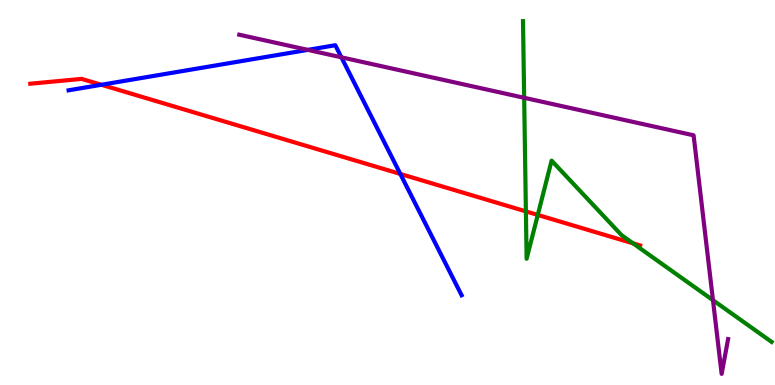[{'lines': ['blue', 'red'], 'intersections': [{'x': 1.31, 'y': 7.8}, {'x': 5.17, 'y': 5.48}]}, {'lines': ['green', 'red'], 'intersections': [{'x': 6.79, 'y': 4.51}, {'x': 6.94, 'y': 4.42}, {'x': 8.17, 'y': 3.68}]}, {'lines': ['purple', 'red'], 'intersections': []}, {'lines': ['blue', 'green'], 'intersections': []}, {'lines': ['blue', 'purple'], 'intersections': [{'x': 3.97, 'y': 8.7}, {'x': 4.41, 'y': 8.51}]}, {'lines': ['green', 'purple'], 'intersections': [{'x': 6.76, 'y': 7.46}, {'x': 9.2, 'y': 2.2}]}]